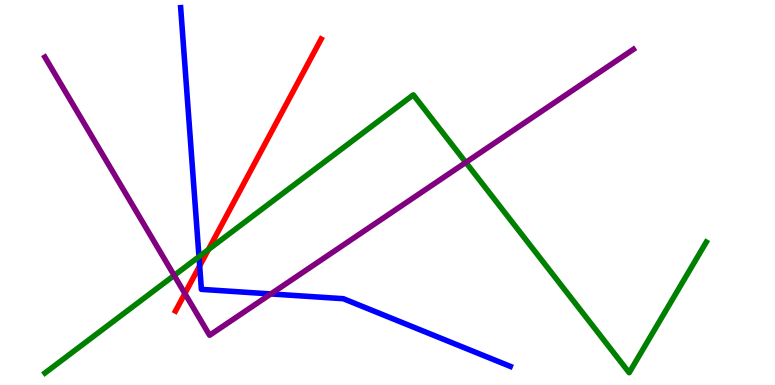[{'lines': ['blue', 'red'], 'intersections': [{'x': 2.58, 'y': 3.09}]}, {'lines': ['green', 'red'], 'intersections': [{'x': 2.69, 'y': 3.52}]}, {'lines': ['purple', 'red'], 'intersections': [{'x': 2.39, 'y': 2.38}]}, {'lines': ['blue', 'green'], 'intersections': [{'x': 2.57, 'y': 3.33}]}, {'lines': ['blue', 'purple'], 'intersections': [{'x': 3.5, 'y': 2.37}]}, {'lines': ['green', 'purple'], 'intersections': [{'x': 2.25, 'y': 2.85}, {'x': 6.01, 'y': 5.78}]}]